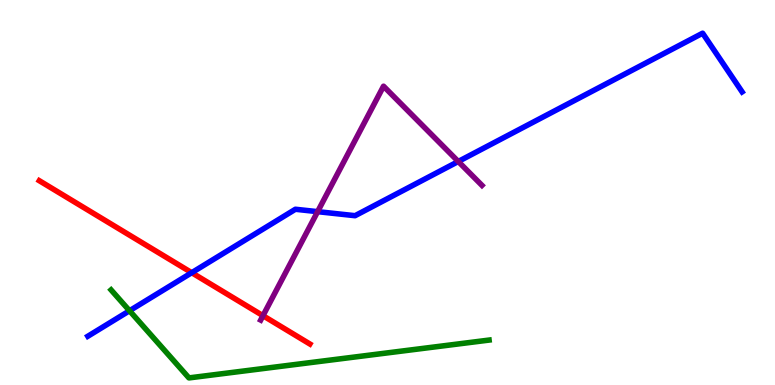[{'lines': ['blue', 'red'], 'intersections': [{'x': 2.47, 'y': 2.92}]}, {'lines': ['green', 'red'], 'intersections': []}, {'lines': ['purple', 'red'], 'intersections': [{'x': 3.39, 'y': 1.8}]}, {'lines': ['blue', 'green'], 'intersections': [{'x': 1.67, 'y': 1.93}]}, {'lines': ['blue', 'purple'], 'intersections': [{'x': 4.1, 'y': 4.5}, {'x': 5.91, 'y': 5.81}]}, {'lines': ['green', 'purple'], 'intersections': []}]